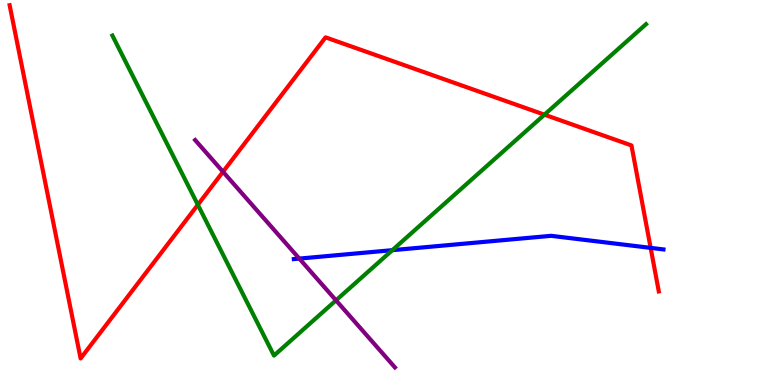[{'lines': ['blue', 'red'], 'intersections': [{'x': 8.4, 'y': 3.56}]}, {'lines': ['green', 'red'], 'intersections': [{'x': 2.55, 'y': 4.68}, {'x': 7.03, 'y': 7.02}]}, {'lines': ['purple', 'red'], 'intersections': [{'x': 2.88, 'y': 5.54}]}, {'lines': ['blue', 'green'], 'intersections': [{'x': 5.06, 'y': 3.5}]}, {'lines': ['blue', 'purple'], 'intersections': [{'x': 3.86, 'y': 3.28}]}, {'lines': ['green', 'purple'], 'intersections': [{'x': 4.34, 'y': 2.2}]}]